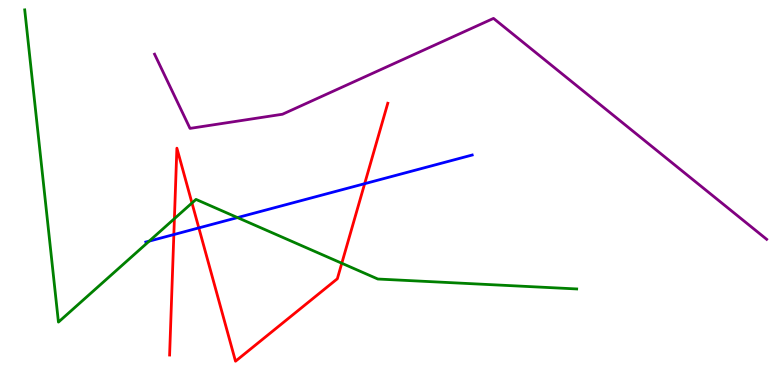[{'lines': ['blue', 'red'], 'intersections': [{'x': 2.24, 'y': 3.91}, {'x': 2.57, 'y': 4.08}, {'x': 4.71, 'y': 5.23}]}, {'lines': ['green', 'red'], 'intersections': [{'x': 2.25, 'y': 4.32}, {'x': 2.48, 'y': 4.73}, {'x': 4.41, 'y': 3.16}]}, {'lines': ['purple', 'red'], 'intersections': []}, {'lines': ['blue', 'green'], 'intersections': [{'x': 1.93, 'y': 3.74}, {'x': 3.06, 'y': 4.35}]}, {'lines': ['blue', 'purple'], 'intersections': []}, {'lines': ['green', 'purple'], 'intersections': []}]